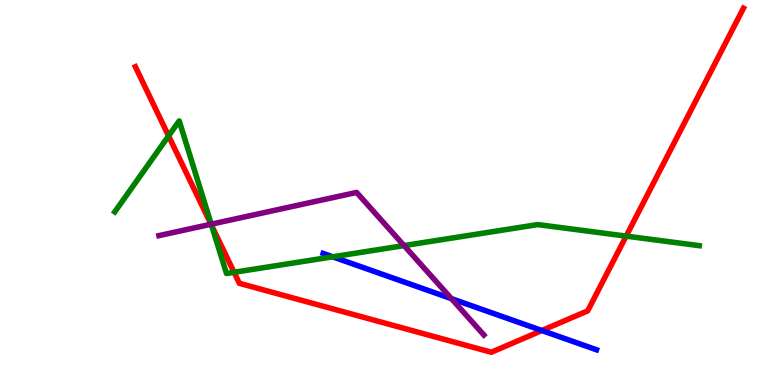[{'lines': ['blue', 'red'], 'intersections': [{'x': 6.99, 'y': 1.42}]}, {'lines': ['green', 'red'], 'intersections': [{'x': 2.18, 'y': 6.47}, {'x': 2.73, 'y': 4.14}, {'x': 3.02, 'y': 2.93}, {'x': 8.08, 'y': 3.87}]}, {'lines': ['purple', 'red'], 'intersections': [{'x': 2.72, 'y': 4.18}]}, {'lines': ['blue', 'green'], 'intersections': [{'x': 4.29, 'y': 3.33}]}, {'lines': ['blue', 'purple'], 'intersections': [{'x': 5.83, 'y': 2.24}]}, {'lines': ['green', 'purple'], 'intersections': [{'x': 2.73, 'y': 4.18}, {'x': 5.21, 'y': 3.62}]}]